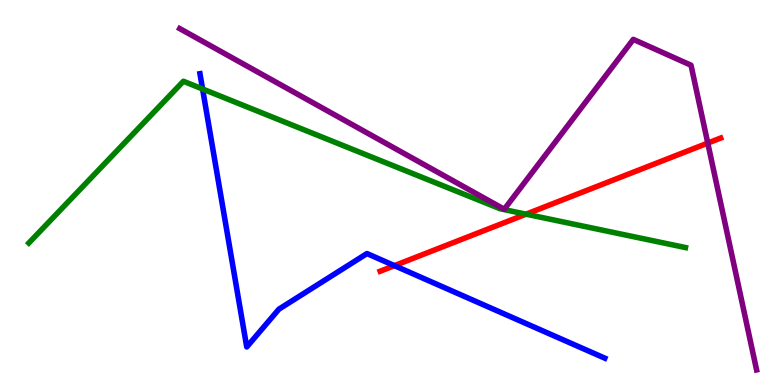[{'lines': ['blue', 'red'], 'intersections': [{'x': 5.09, 'y': 3.1}]}, {'lines': ['green', 'red'], 'intersections': [{'x': 6.79, 'y': 4.44}]}, {'lines': ['purple', 'red'], 'intersections': [{'x': 9.13, 'y': 6.28}]}, {'lines': ['blue', 'green'], 'intersections': [{'x': 2.61, 'y': 7.69}]}, {'lines': ['blue', 'purple'], 'intersections': []}, {'lines': ['green', 'purple'], 'intersections': []}]